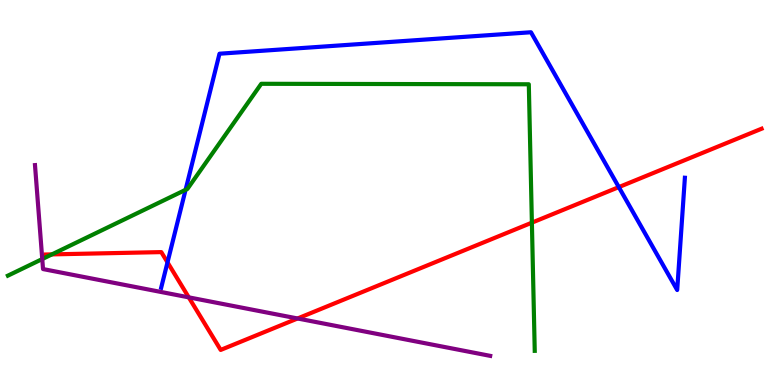[{'lines': ['blue', 'red'], 'intersections': [{'x': 2.16, 'y': 3.19}, {'x': 7.98, 'y': 5.14}]}, {'lines': ['green', 'red'], 'intersections': [{'x': 0.67, 'y': 3.39}, {'x': 6.86, 'y': 4.22}]}, {'lines': ['purple', 'red'], 'intersections': [{'x': 2.44, 'y': 2.28}, {'x': 3.84, 'y': 1.73}]}, {'lines': ['blue', 'green'], 'intersections': [{'x': 2.39, 'y': 5.07}]}, {'lines': ['blue', 'purple'], 'intersections': []}, {'lines': ['green', 'purple'], 'intersections': [{'x': 0.545, 'y': 3.27}]}]